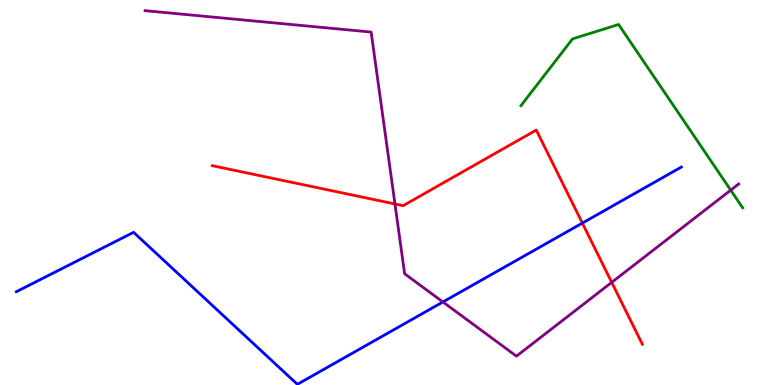[{'lines': ['blue', 'red'], 'intersections': [{'x': 7.51, 'y': 4.21}]}, {'lines': ['green', 'red'], 'intersections': []}, {'lines': ['purple', 'red'], 'intersections': [{'x': 5.1, 'y': 4.7}, {'x': 7.89, 'y': 2.67}]}, {'lines': ['blue', 'green'], 'intersections': []}, {'lines': ['blue', 'purple'], 'intersections': [{'x': 5.72, 'y': 2.16}]}, {'lines': ['green', 'purple'], 'intersections': [{'x': 9.43, 'y': 5.06}]}]